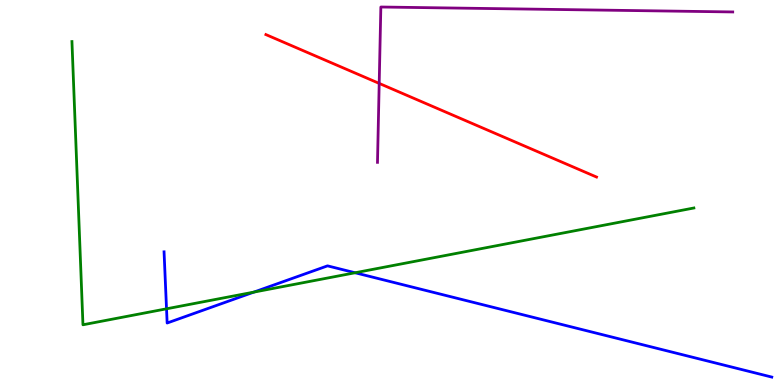[{'lines': ['blue', 'red'], 'intersections': []}, {'lines': ['green', 'red'], 'intersections': []}, {'lines': ['purple', 'red'], 'intersections': [{'x': 4.89, 'y': 7.83}]}, {'lines': ['blue', 'green'], 'intersections': [{'x': 2.15, 'y': 1.98}, {'x': 3.28, 'y': 2.41}, {'x': 4.58, 'y': 2.92}]}, {'lines': ['blue', 'purple'], 'intersections': []}, {'lines': ['green', 'purple'], 'intersections': []}]